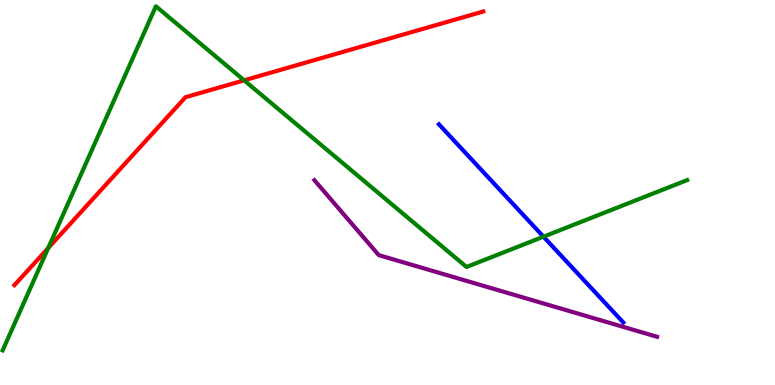[{'lines': ['blue', 'red'], 'intersections': []}, {'lines': ['green', 'red'], 'intersections': [{'x': 0.622, 'y': 3.56}, {'x': 3.15, 'y': 7.91}]}, {'lines': ['purple', 'red'], 'intersections': []}, {'lines': ['blue', 'green'], 'intersections': [{'x': 7.01, 'y': 3.85}]}, {'lines': ['blue', 'purple'], 'intersections': []}, {'lines': ['green', 'purple'], 'intersections': []}]